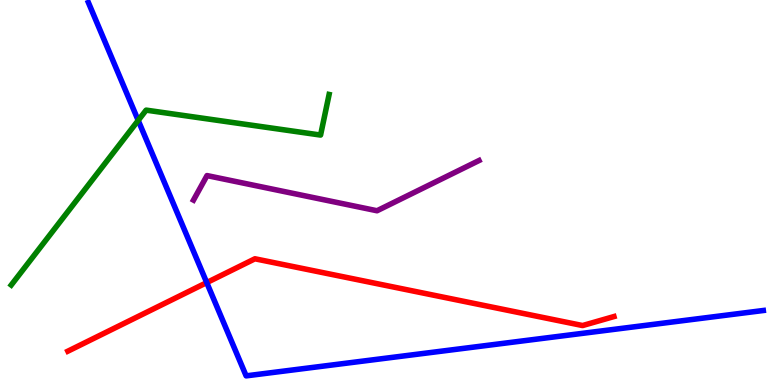[{'lines': ['blue', 'red'], 'intersections': [{'x': 2.67, 'y': 2.66}]}, {'lines': ['green', 'red'], 'intersections': []}, {'lines': ['purple', 'red'], 'intersections': []}, {'lines': ['blue', 'green'], 'intersections': [{'x': 1.78, 'y': 6.87}]}, {'lines': ['blue', 'purple'], 'intersections': []}, {'lines': ['green', 'purple'], 'intersections': []}]